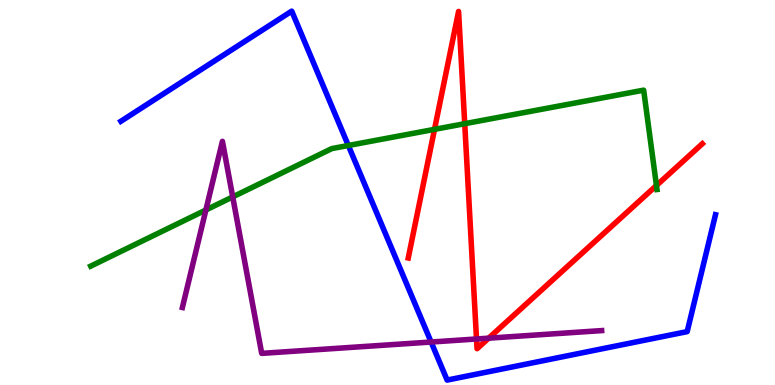[{'lines': ['blue', 'red'], 'intersections': []}, {'lines': ['green', 'red'], 'intersections': [{'x': 5.61, 'y': 6.64}, {'x': 6.0, 'y': 6.79}, {'x': 8.47, 'y': 5.18}]}, {'lines': ['purple', 'red'], 'intersections': [{'x': 6.15, 'y': 1.2}, {'x': 6.31, 'y': 1.22}]}, {'lines': ['blue', 'green'], 'intersections': [{'x': 4.49, 'y': 6.22}]}, {'lines': ['blue', 'purple'], 'intersections': [{'x': 5.56, 'y': 1.12}]}, {'lines': ['green', 'purple'], 'intersections': [{'x': 2.66, 'y': 4.55}, {'x': 3.0, 'y': 4.89}]}]